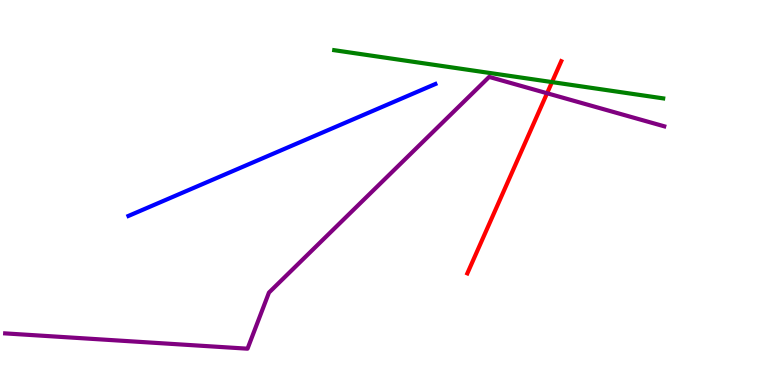[{'lines': ['blue', 'red'], 'intersections': []}, {'lines': ['green', 'red'], 'intersections': [{'x': 7.12, 'y': 7.87}]}, {'lines': ['purple', 'red'], 'intersections': [{'x': 7.06, 'y': 7.58}]}, {'lines': ['blue', 'green'], 'intersections': []}, {'lines': ['blue', 'purple'], 'intersections': []}, {'lines': ['green', 'purple'], 'intersections': []}]